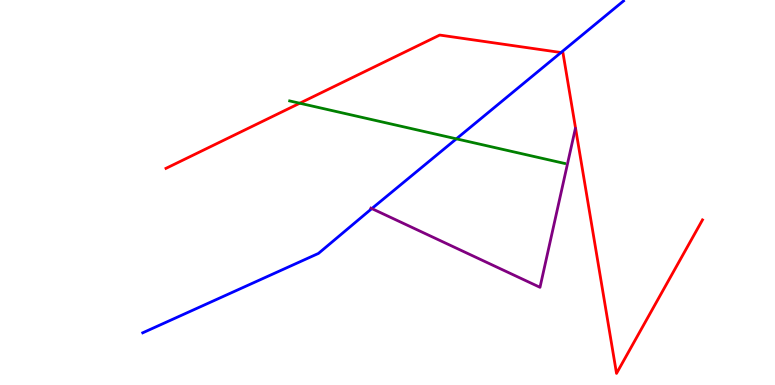[{'lines': ['blue', 'red'], 'intersections': [{'x': 7.24, 'y': 8.64}]}, {'lines': ['green', 'red'], 'intersections': [{'x': 3.87, 'y': 7.32}]}, {'lines': ['purple', 'red'], 'intersections': []}, {'lines': ['blue', 'green'], 'intersections': [{'x': 5.89, 'y': 6.39}]}, {'lines': ['blue', 'purple'], 'intersections': [{'x': 4.8, 'y': 4.58}]}, {'lines': ['green', 'purple'], 'intersections': []}]